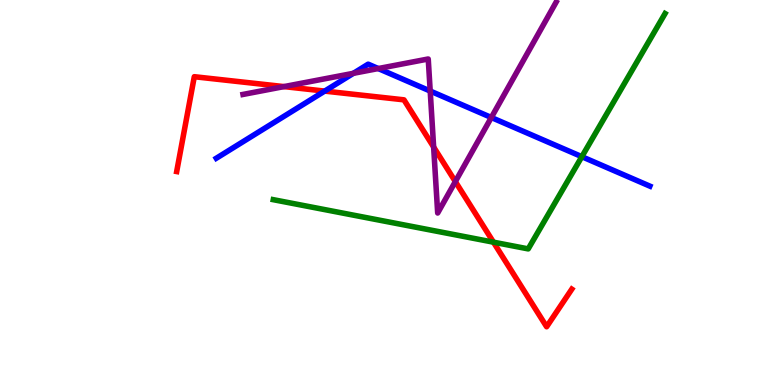[{'lines': ['blue', 'red'], 'intersections': [{'x': 4.19, 'y': 7.63}]}, {'lines': ['green', 'red'], 'intersections': [{'x': 6.37, 'y': 3.71}]}, {'lines': ['purple', 'red'], 'intersections': [{'x': 3.66, 'y': 7.75}, {'x': 5.6, 'y': 6.18}, {'x': 5.88, 'y': 5.28}]}, {'lines': ['blue', 'green'], 'intersections': [{'x': 7.51, 'y': 5.93}]}, {'lines': ['blue', 'purple'], 'intersections': [{'x': 4.56, 'y': 8.1}, {'x': 4.88, 'y': 8.22}, {'x': 5.55, 'y': 7.64}, {'x': 6.34, 'y': 6.95}]}, {'lines': ['green', 'purple'], 'intersections': []}]